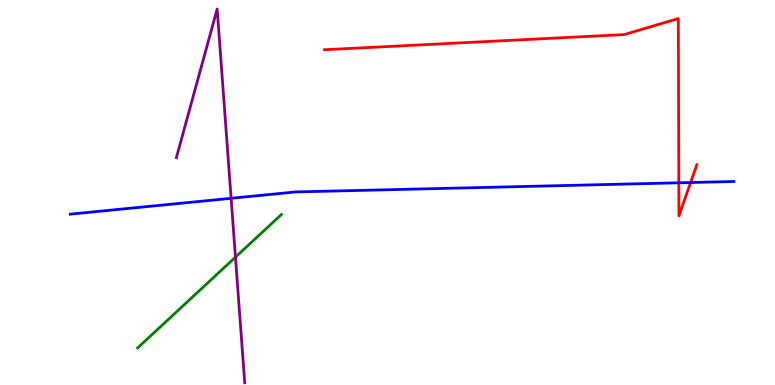[{'lines': ['blue', 'red'], 'intersections': [{'x': 8.76, 'y': 5.25}, {'x': 8.91, 'y': 5.26}]}, {'lines': ['green', 'red'], 'intersections': []}, {'lines': ['purple', 'red'], 'intersections': []}, {'lines': ['blue', 'green'], 'intersections': []}, {'lines': ['blue', 'purple'], 'intersections': [{'x': 2.98, 'y': 4.85}]}, {'lines': ['green', 'purple'], 'intersections': [{'x': 3.04, 'y': 3.32}]}]